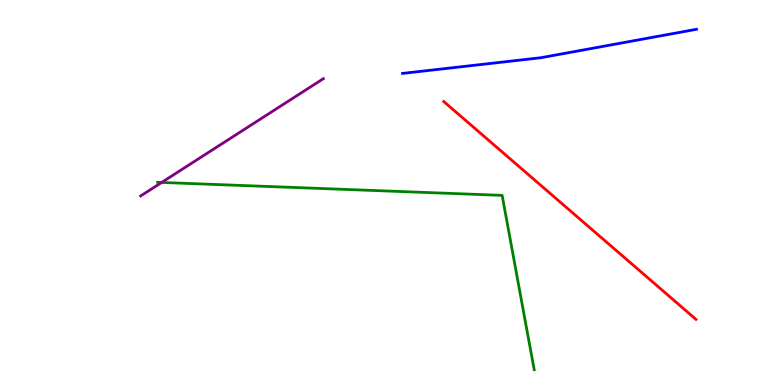[{'lines': ['blue', 'red'], 'intersections': []}, {'lines': ['green', 'red'], 'intersections': []}, {'lines': ['purple', 'red'], 'intersections': []}, {'lines': ['blue', 'green'], 'intersections': []}, {'lines': ['blue', 'purple'], 'intersections': []}, {'lines': ['green', 'purple'], 'intersections': [{'x': 2.09, 'y': 5.26}]}]